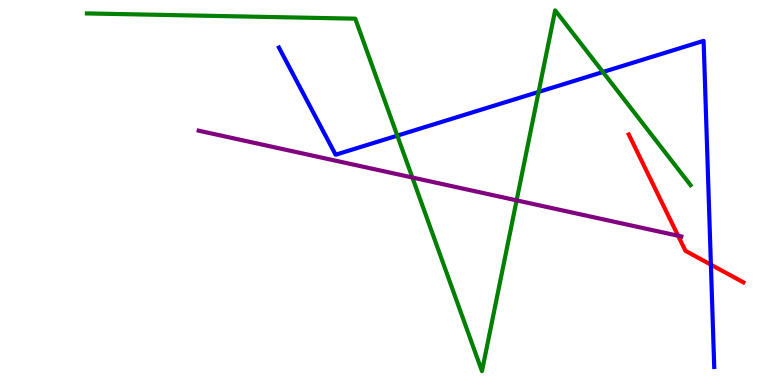[{'lines': ['blue', 'red'], 'intersections': [{'x': 9.17, 'y': 3.13}]}, {'lines': ['green', 'red'], 'intersections': []}, {'lines': ['purple', 'red'], 'intersections': [{'x': 8.75, 'y': 3.88}]}, {'lines': ['blue', 'green'], 'intersections': [{'x': 5.13, 'y': 6.48}, {'x': 6.95, 'y': 7.61}, {'x': 7.78, 'y': 8.13}]}, {'lines': ['blue', 'purple'], 'intersections': []}, {'lines': ['green', 'purple'], 'intersections': [{'x': 5.32, 'y': 5.39}, {'x': 6.67, 'y': 4.8}]}]